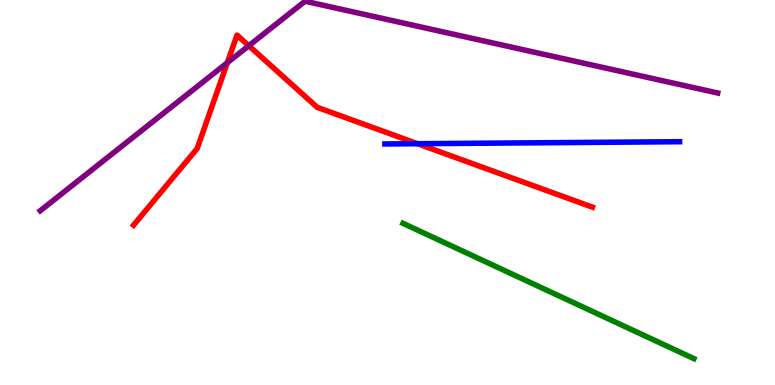[{'lines': ['blue', 'red'], 'intersections': [{'x': 5.39, 'y': 6.27}]}, {'lines': ['green', 'red'], 'intersections': []}, {'lines': ['purple', 'red'], 'intersections': [{'x': 2.93, 'y': 8.37}, {'x': 3.21, 'y': 8.81}]}, {'lines': ['blue', 'green'], 'intersections': []}, {'lines': ['blue', 'purple'], 'intersections': []}, {'lines': ['green', 'purple'], 'intersections': []}]